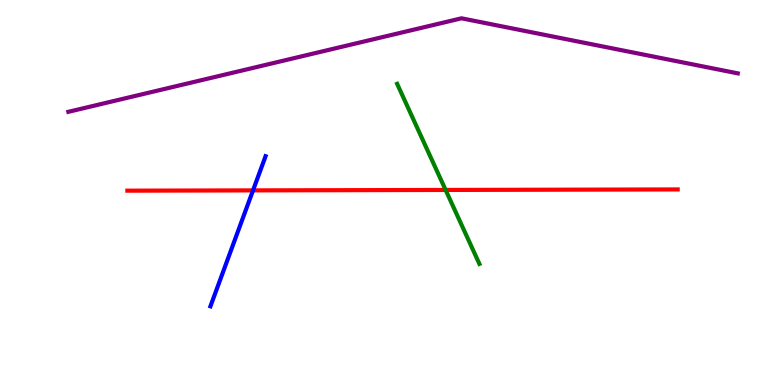[{'lines': ['blue', 'red'], 'intersections': [{'x': 3.26, 'y': 5.05}]}, {'lines': ['green', 'red'], 'intersections': [{'x': 5.75, 'y': 5.07}]}, {'lines': ['purple', 'red'], 'intersections': []}, {'lines': ['blue', 'green'], 'intersections': []}, {'lines': ['blue', 'purple'], 'intersections': []}, {'lines': ['green', 'purple'], 'intersections': []}]